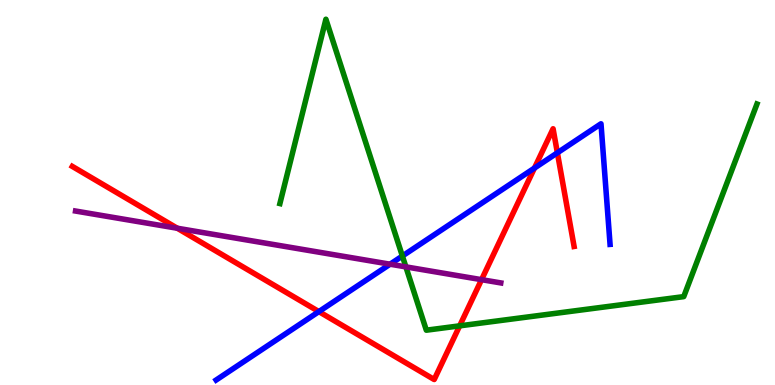[{'lines': ['blue', 'red'], 'intersections': [{'x': 4.11, 'y': 1.91}, {'x': 6.9, 'y': 5.63}, {'x': 7.19, 'y': 6.03}]}, {'lines': ['green', 'red'], 'intersections': [{'x': 5.93, 'y': 1.54}]}, {'lines': ['purple', 'red'], 'intersections': [{'x': 2.29, 'y': 4.07}, {'x': 6.21, 'y': 2.74}]}, {'lines': ['blue', 'green'], 'intersections': [{'x': 5.19, 'y': 3.35}]}, {'lines': ['blue', 'purple'], 'intersections': [{'x': 5.03, 'y': 3.14}]}, {'lines': ['green', 'purple'], 'intersections': [{'x': 5.24, 'y': 3.07}]}]